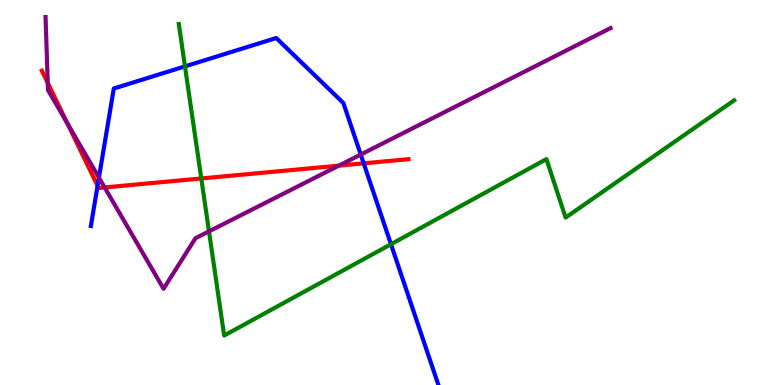[{'lines': ['blue', 'red'], 'intersections': [{'x': 1.26, 'y': 5.18}, {'x': 4.69, 'y': 5.76}]}, {'lines': ['green', 'red'], 'intersections': [{'x': 2.6, 'y': 5.36}]}, {'lines': ['purple', 'red'], 'intersections': [{'x': 0.616, 'y': 7.85}, {'x': 0.868, 'y': 6.8}, {'x': 1.35, 'y': 5.13}, {'x': 4.37, 'y': 5.7}]}, {'lines': ['blue', 'green'], 'intersections': [{'x': 2.39, 'y': 8.28}, {'x': 5.04, 'y': 3.66}]}, {'lines': ['blue', 'purple'], 'intersections': [{'x': 1.28, 'y': 5.39}, {'x': 4.65, 'y': 5.99}]}, {'lines': ['green', 'purple'], 'intersections': [{'x': 2.7, 'y': 3.99}]}]